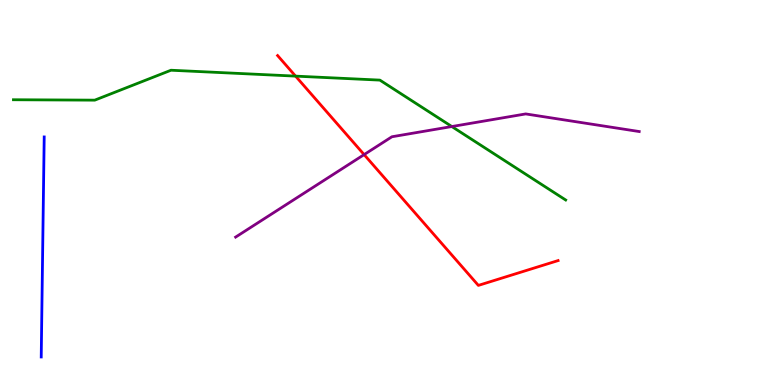[{'lines': ['blue', 'red'], 'intersections': []}, {'lines': ['green', 'red'], 'intersections': [{'x': 3.81, 'y': 8.02}]}, {'lines': ['purple', 'red'], 'intersections': [{'x': 4.7, 'y': 5.98}]}, {'lines': ['blue', 'green'], 'intersections': []}, {'lines': ['blue', 'purple'], 'intersections': []}, {'lines': ['green', 'purple'], 'intersections': [{'x': 5.83, 'y': 6.71}]}]